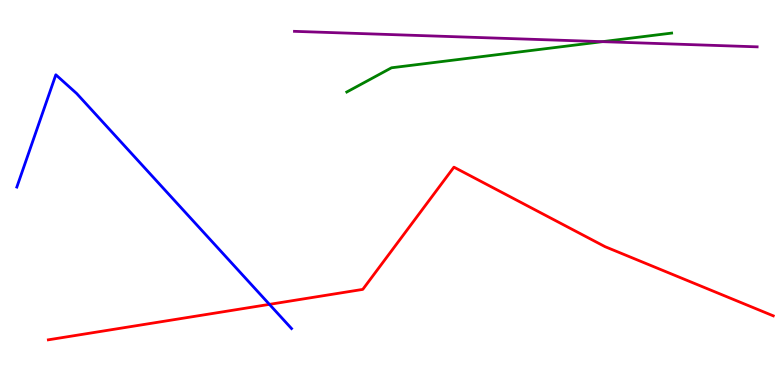[{'lines': ['blue', 'red'], 'intersections': [{'x': 3.48, 'y': 2.09}]}, {'lines': ['green', 'red'], 'intersections': []}, {'lines': ['purple', 'red'], 'intersections': []}, {'lines': ['blue', 'green'], 'intersections': []}, {'lines': ['blue', 'purple'], 'intersections': []}, {'lines': ['green', 'purple'], 'intersections': [{'x': 7.77, 'y': 8.92}]}]